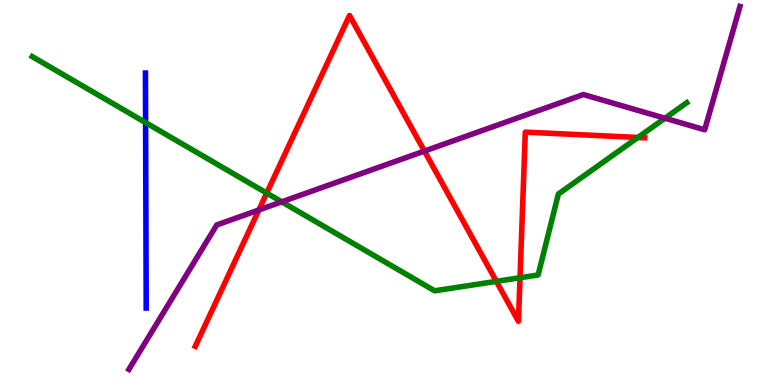[{'lines': ['blue', 'red'], 'intersections': []}, {'lines': ['green', 'red'], 'intersections': [{'x': 3.44, 'y': 4.98}, {'x': 6.4, 'y': 2.69}, {'x': 6.71, 'y': 2.79}, {'x': 8.23, 'y': 6.43}]}, {'lines': ['purple', 'red'], 'intersections': [{'x': 3.34, 'y': 4.55}, {'x': 5.48, 'y': 6.08}]}, {'lines': ['blue', 'green'], 'intersections': [{'x': 1.88, 'y': 6.82}]}, {'lines': ['blue', 'purple'], 'intersections': []}, {'lines': ['green', 'purple'], 'intersections': [{'x': 3.64, 'y': 4.76}, {'x': 8.58, 'y': 6.93}]}]